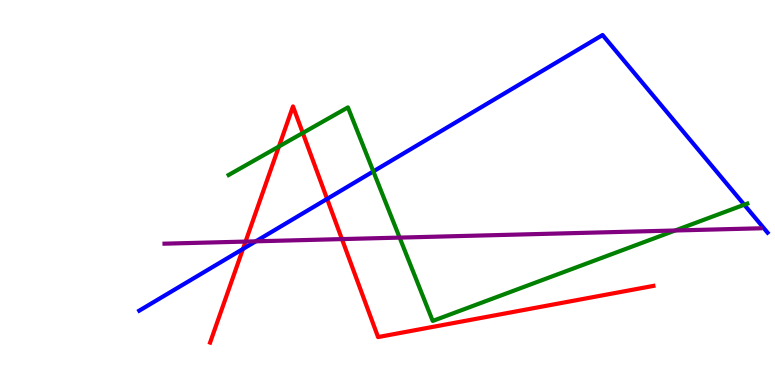[{'lines': ['blue', 'red'], 'intersections': [{'x': 3.13, 'y': 3.53}, {'x': 4.22, 'y': 4.83}]}, {'lines': ['green', 'red'], 'intersections': [{'x': 3.6, 'y': 6.19}, {'x': 3.91, 'y': 6.55}]}, {'lines': ['purple', 'red'], 'intersections': [{'x': 3.17, 'y': 3.73}, {'x': 4.41, 'y': 3.79}]}, {'lines': ['blue', 'green'], 'intersections': [{'x': 4.82, 'y': 5.55}, {'x': 9.6, 'y': 4.68}]}, {'lines': ['blue', 'purple'], 'intersections': [{'x': 3.3, 'y': 3.73}]}, {'lines': ['green', 'purple'], 'intersections': [{'x': 5.16, 'y': 3.83}, {'x': 8.71, 'y': 4.01}]}]